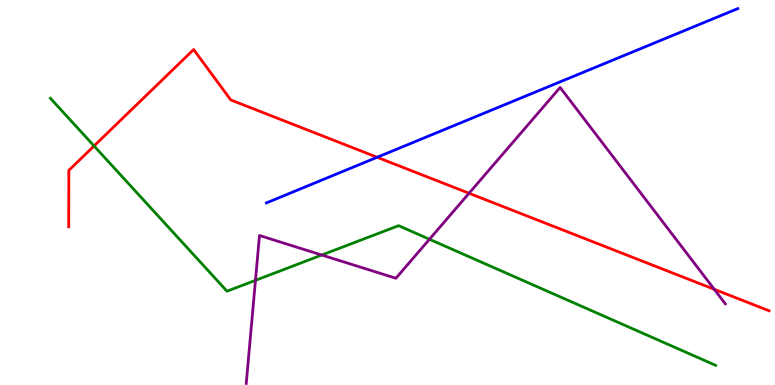[{'lines': ['blue', 'red'], 'intersections': [{'x': 4.87, 'y': 5.92}]}, {'lines': ['green', 'red'], 'intersections': [{'x': 1.21, 'y': 6.21}]}, {'lines': ['purple', 'red'], 'intersections': [{'x': 6.05, 'y': 4.98}, {'x': 9.22, 'y': 2.49}]}, {'lines': ['blue', 'green'], 'intersections': []}, {'lines': ['blue', 'purple'], 'intersections': []}, {'lines': ['green', 'purple'], 'intersections': [{'x': 3.3, 'y': 2.72}, {'x': 4.15, 'y': 3.38}, {'x': 5.54, 'y': 3.79}]}]